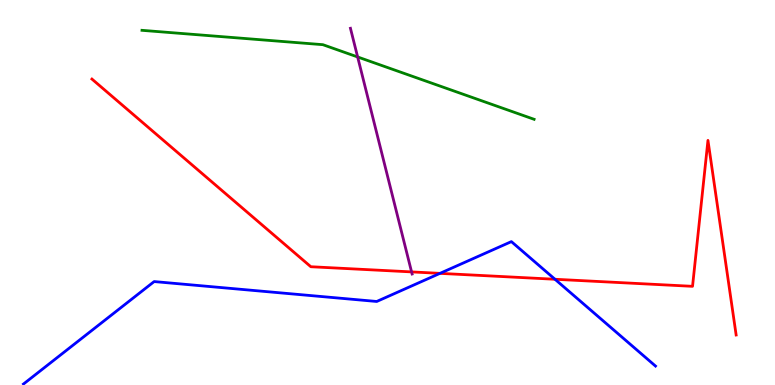[{'lines': ['blue', 'red'], 'intersections': [{'x': 5.68, 'y': 2.9}, {'x': 7.16, 'y': 2.75}]}, {'lines': ['green', 'red'], 'intersections': []}, {'lines': ['purple', 'red'], 'intersections': [{'x': 5.31, 'y': 2.94}]}, {'lines': ['blue', 'green'], 'intersections': []}, {'lines': ['blue', 'purple'], 'intersections': []}, {'lines': ['green', 'purple'], 'intersections': [{'x': 4.61, 'y': 8.52}]}]